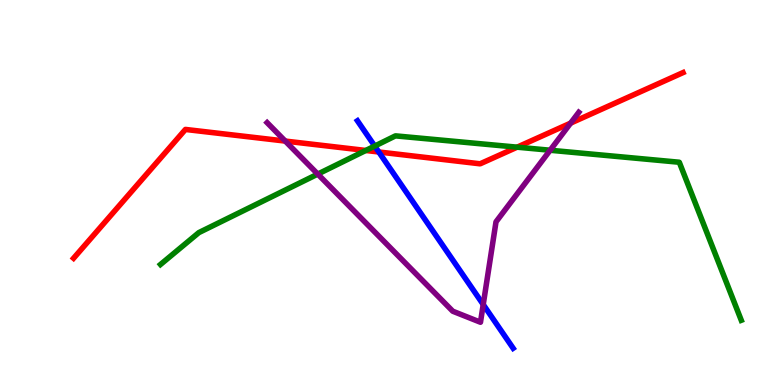[{'lines': ['blue', 'red'], 'intersections': [{'x': 4.89, 'y': 6.05}]}, {'lines': ['green', 'red'], 'intersections': [{'x': 4.72, 'y': 6.09}, {'x': 6.67, 'y': 6.18}]}, {'lines': ['purple', 'red'], 'intersections': [{'x': 3.68, 'y': 6.34}, {'x': 7.36, 'y': 6.8}]}, {'lines': ['blue', 'green'], 'intersections': [{'x': 4.84, 'y': 6.21}]}, {'lines': ['blue', 'purple'], 'intersections': [{'x': 6.24, 'y': 2.09}]}, {'lines': ['green', 'purple'], 'intersections': [{'x': 4.1, 'y': 5.48}, {'x': 7.1, 'y': 6.1}]}]